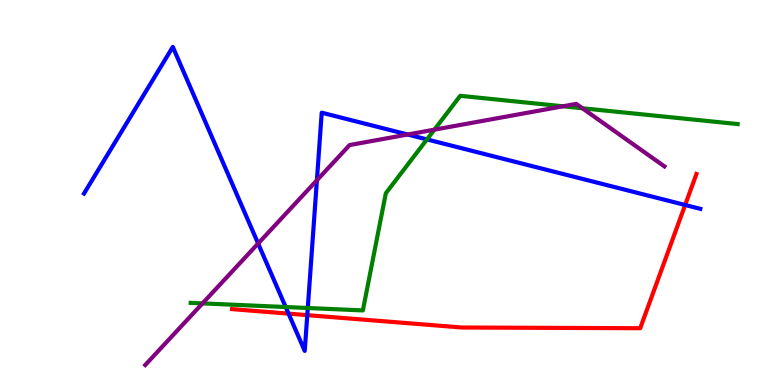[{'lines': ['blue', 'red'], 'intersections': [{'x': 3.72, 'y': 1.85}, {'x': 3.96, 'y': 1.81}, {'x': 8.84, 'y': 4.68}]}, {'lines': ['green', 'red'], 'intersections': []}, {'lines': ['purple', 'red'], 'intersections': []}, {'lines': ['blue', 'green'], 'intersections': [{'x': 3.69, 'y': 2.03}, {'x': 3.97, 'y': 2.0}, {'x': 5.51, 'y': 6.38}]}, {'lines': ['blue', 'purple'], 'intersections': [{'x': 3.33, 'y': 3.67}, {'x': 4.09, 'y': 5.32}, {'x': 5.26, 'y': 6.51}]}, {'lines': ['green', 'purple'], 'intersections': [{'x': 2.61, 'y': 2.12}, {'x': 5.61, 'y': 6.63}, {'x': 7.27, 'y': 7.24}, {'x': 7.51, 'y': 7.19}]}]